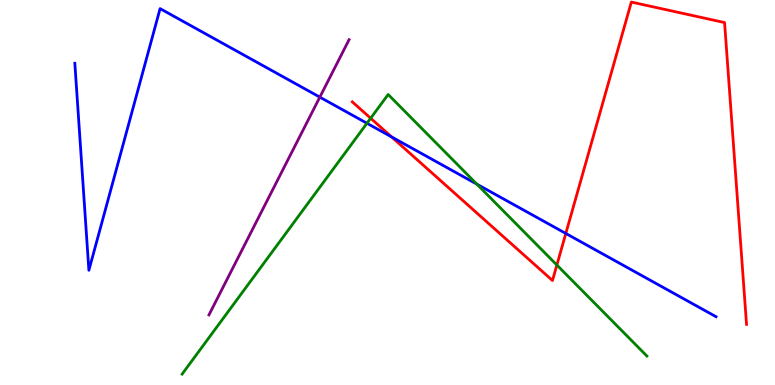[{'lines': ['blue', 'red'], 'intersections': [{'x': 5.05, 'y': 6.44}, {'x': 7.3, 'y': 3.94}]}, {'lines': ['green', 'red'], 'intersections': [{'x': 4.78, 'y': 6.93}, {'x': 7.19, 'y': 3.12}]}, {'lines': ['purple', 'red'], 'intersections': []}, {'lines': ['blue', 'green'], 'intersections': [{'x': 4.74, 'y': 6.8}, {'x': 6.15, 'y': 5.22}]}, {'lines': ['blue', 'purple'], 'intersections': [{'x': 4.13, 'y': 7.48}]}, {'lines': ['green', 'purple'], 'intersections': []}]